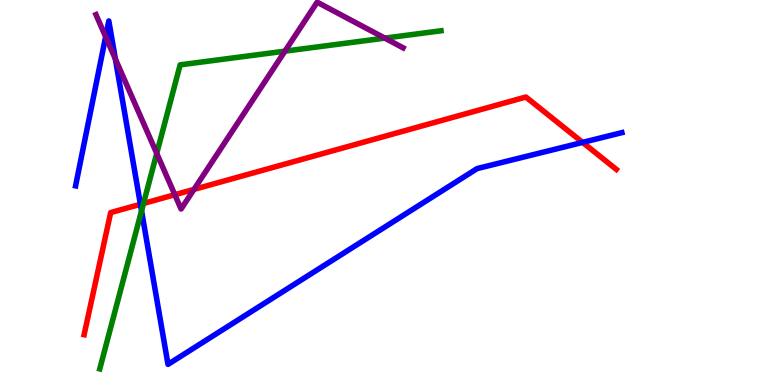[{'lines': ['blue', 'red'], 'intersections': [{'x': 1.81, 'y': 4.69}, {'x': 7.52, 'y': 6.3}]}, {'lines': ['green', 'red'], 'intersections': [{'x': 1.85, 'y': 4.72}]}, {'lines': ['purple', 'red'], 'intersections': [{'x': 2.26, 'y': 4.94}, {'x': 2.5, 'y': 5.08}]}, {'lines': ['blue', 'green'], 'intersections': [{'x': 1.83, 'y': 4.52}]}, {'lines': ['blue', 'purple'], 'intersections': [{'x': 1.36, 'y': 9.05}, {'x': 1.49, 'y': 8.47}]}, {'lines': ['green', 'purple'], 'intersections': [{'x': 2.02, 'y': 6.02}, {'x': 3.68, 'y': 8.67}, {'x': 4.97, 'y': 9.01}]}]